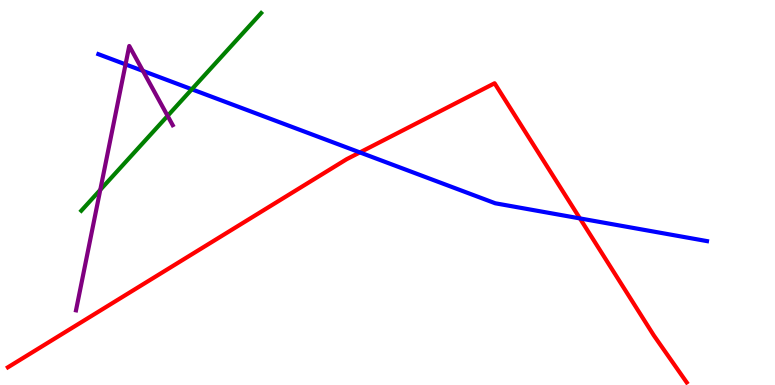[{'lines': ['blue', 'red'], 'intersections': [{'x': 4.64, 'y': 6.04}, {'x': 7.48, 'y': 4.33}]}, {'lines': ['green', 'red'], 'intersections': []}, {'lines': ['purple', 'red'], 'intersections': []}, {'lines': ['blue', 'green'], 'intersections': [{'x': 2.48, 'y': 7.68}]}, {'lines': ['blue', 'purple'], 'intersections': [{'x': 1.62, 'y': 8.33}, {'x': 1.84, 'y': 8.16}]}, {'lines': ['green', 'purple'], 'intersections': [{'x': 1.29, 'y': 5.07}, {'x': 2.16, 'y': 6.99}]}]